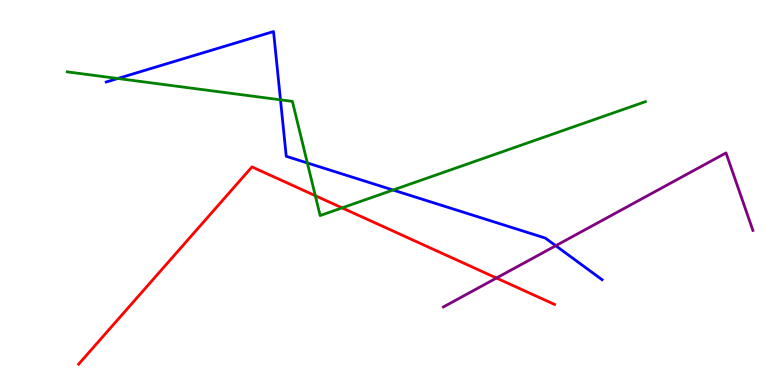[{'lines': ['blue', 'red'], 'intersections': []}, {'lines': ['green', 'red'], 'intersections': [{'x': 4.07, 'y': 4.92}, {'x': 4.41, 'y': 4.6}]}, {'lines': ['purple', 'red'], 'intersections': [{'x': 6.41, 'y': 2.78}]}, {'lines': ['blue', 'green'], 'intersections': [{'x': 1.52, 'y': 7.96}, {'x': 3.62, 'y': 7.41}, {'x': 3.97, 'y': 5.77}, {'x': 5.07, 'y': 5.06}]}, {'lines': ['blue', 'purple'], 'intersections': [{'x': 7.17, 'y': 3.62}]}, {'lines': ['green', 'purple'], 'intersections': []}]